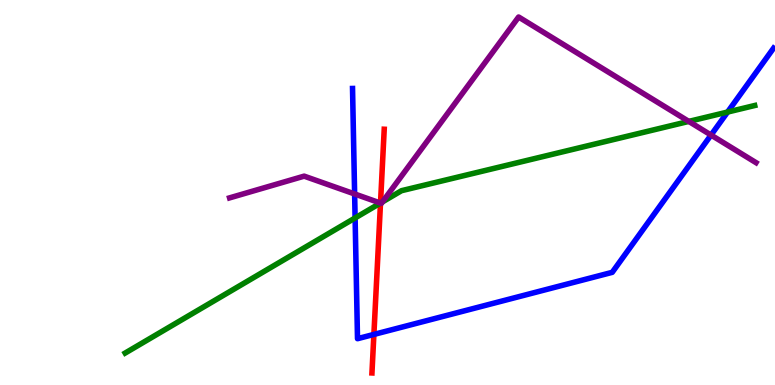[{'lines': ['blue', 'red'], 'intersections': [{'x': 4.82, 'y': 1.31}]}, {'lines': ['green', 'red'], 'intersections': [{'x': 4.91, 'y': 4.73}]}, {'lines': ['purple', 'red'], 'intersections': [{'x': 4.91, 'y': 4.73}]}, {'lines': ['blue', 'green'], 'intersections': [{'x': 4.58, 'y': 4.34}, {'x': 9.39, 'y': 7.09}]}, {'lines': ['blue', 'purple'], 'intersections': [{'x': 4.58, 'y': 4.96}, {'x': 9.17, 'y': 6.49}]}, {'lines': ['green', 'purple'], 'intersections': [{'x': 4.91, 'y': 4.73}, {'x': 4.94, 'y': 4.76}, {'x': 8.89, 'y': 6.85}]}]